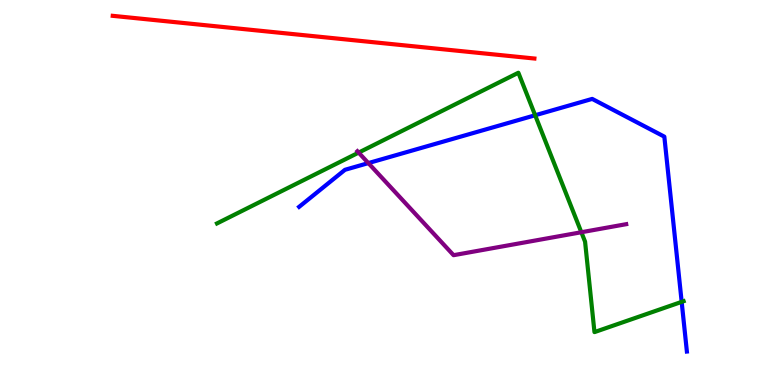[{'lines': ['blue', 'red'], 'intersections': []}, {'lines': ['green', 'red'], 'intersections': []}, {'lines': ['purple', 'red'], 'intersections': []}, {'lines': ['blue', 'green'], 'intersections': [{'x': 6.91, 'y': 7.01}, {'x': 8.8, 'y': 2.16}]}, {'lines': ['blue', 'purple'], 'intersections': [{'x': 4.75, 'y': 5.76}]}, {'lines': ['green', 'purple'], 'intersections': [{'x': 4.63, 'y': 6.04}, {'x': 7.5, 'y': 3.97}]}]